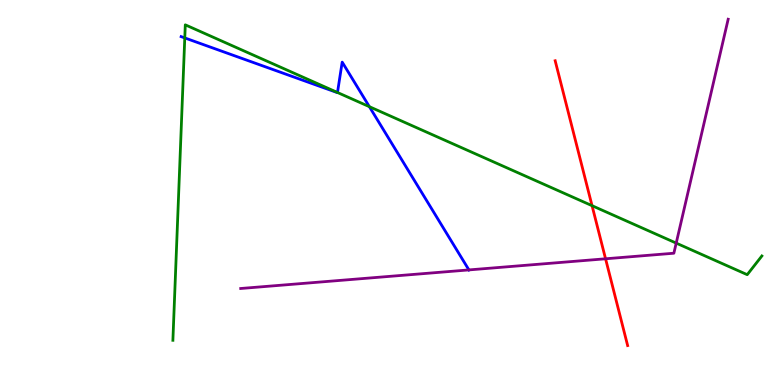[{'lines': ['blue', 'red'], 'intersections': []}, {'lines': ['green', 'red'], 'intersections': [{'x': 7.64, 'y': 4.66}]}, {'lines': ['purple', 'red'], 'intersections': [{'x': 7.81, 'y': 3.28}]}, {'lines': ['blue', 'green'], 'intersections': [{'x': 2.38, 'y': 9.02}, {'x': 4.35, 'y': 7.6}, {'x': 4.77, 'y': 7.23}]}, {'lines': ['blue', 'purple'], 'intersections': [{'x': 6.05, 'y': 2.99}]}, {'lines': ['green', 'purple'], 'intersections': [{'x': 8.73, 'y': 3.69}]}]